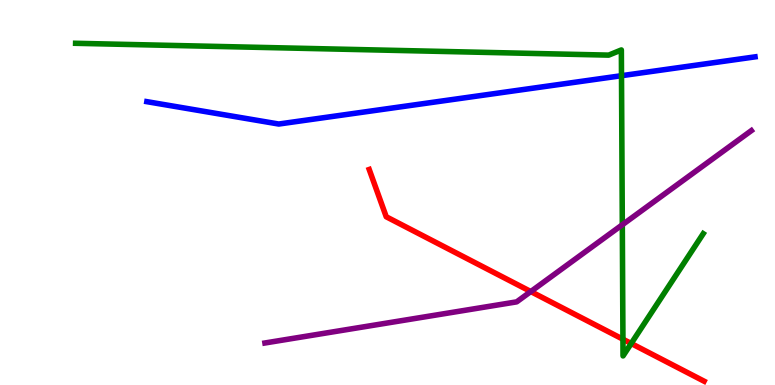[{'lines': ['blue', 'red'], 'intersections': []}, {'lines': ['green', 'red'], 'intersections': [{'x': 8.04, 'y': 1.19}, {'x': 8.14, 'y': 1.08}]}, {'lines': ['purple', 'red'], 'intersections': [{'x': 6.85, 'y': 2.43}]}, {'lines': ['blue', 'green'], 'intersections': [{'x': 8.02, 'y': 8.03}]}, {'lines': ['blue', 'purple'], 'intersections': []}, {'lines': ['green', 'purple'], 'intersections': [{'x': 8.03, 'y': 4.16}]}]